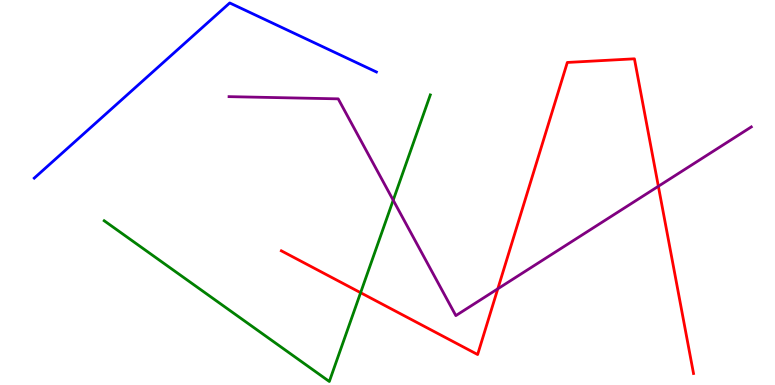[{'lines': ['blue', 'red'], 'intersections': []}, {'lines': ['green', 'red'], 'intersections': [{'x': 4.65, 'y': 2.4}]}, {'lines': ['purple', 'red'], 'intersections': [{'x': 6.42, 'y': 2.5}, {'x': 8.5, 'y': 5.16}]}, {'lines': ['blue', 'green'], 'intersections': []}, {'lines': ['blue', 'purple'], 'intersections': []}, {'lines': ['green', 'purple'], 'intersections': [{'x': 5.07, 'y': 4.8}]}]